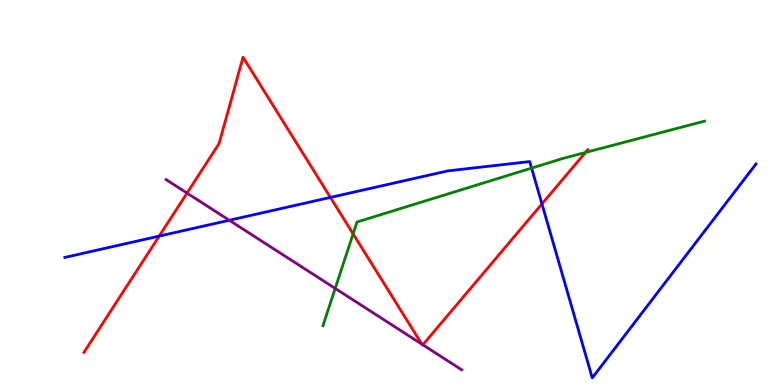[{'lines': ['blue', 'red'], 'intersections': [{'x': 2.05, 'y': 3.87}, {'x': 4.26, 'y': 4.87}, {'x': 6.99, 'y': 4.7}]}, {'lines': ['green', 'red'], 'intersections': [{'x': 4.56, 'y': 3.92}, {'x': 7.55, 'y': 6.04}]}, {'lines': ['purple', 'red'], 'intersections': [{'x': 2.41, 'y': 4.98}, {'x': 5.44, 'y': 1.06}, {'x': 5.46, 'y': 1.04}]}, {'lines': ['blue', 'green'], 'intersections': [{'x': 6.86, 'y': 5.63}]}, {'lines': ['blue', 'purple'], 'intersections': [{'x': 2.96, 'y': 4.28}]}, {'lines': ['green', 'purple'], 'intersections': [{'x': 4.33, 'y': 2.51}]}]